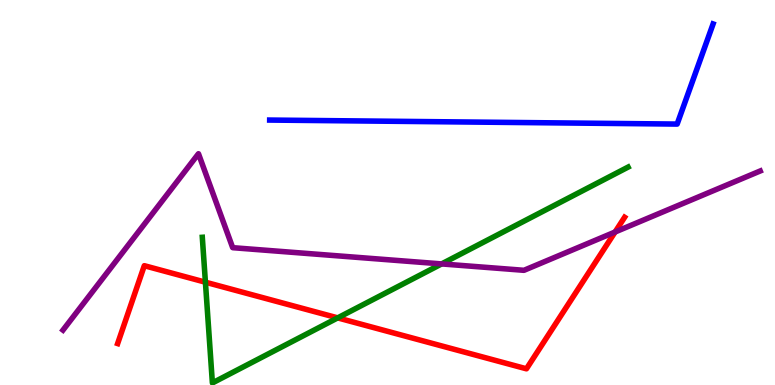[{'lines': ['blue', 'red'], 'intersections': []}, {'lines': ['green', 'red'], 'intersections': [{'x': 2.65, 'y': 2.67}, {'x': 4.36, 'y': 1.74}]}, {'lines': ['purple', 'red'], 'intersections': [{'x': 7.94, 'y': 3.97}]}, {'lines': ['blue', 'green'], 'intersections': []}, {'lines': ['blue', 'purple'], 'intersections': []}, {'lines': ['green', 'purple'], 'intersections': [{'x': 5.7, 'y': 3.15}]}]